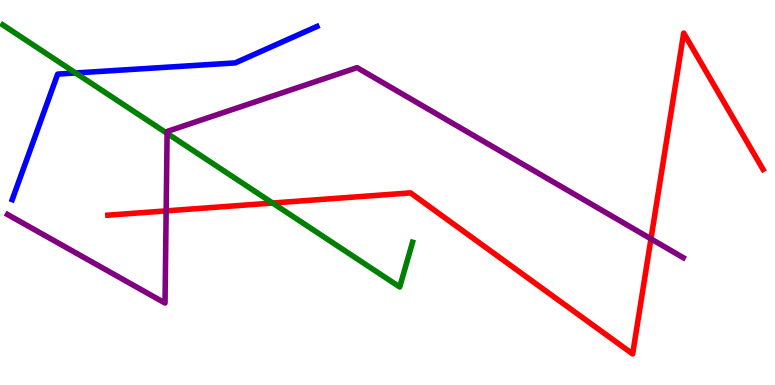[{'lines': ['blue', 'red'], 'intersections': []}, {'lines': ['green', 'red'], 'intersections': [{'x': 3.52, 'y': 4.73}]}, {'lines': ['purple', 'red'], 'intersections': [{'x': 2.14, 'y': 4.52}, {'x': 8.4, 'y': 3.8}]}, {'lines': ['blue', 'green'], 'intersections': [{'x': 0.976, 'y': 8.1}]}, {'lines': ['blue', 'purple'], 'intersections': []}, {'lines': ['green', 'purple'], 'intersections': [{'x': 2.16, 'y': 6.54}]}]